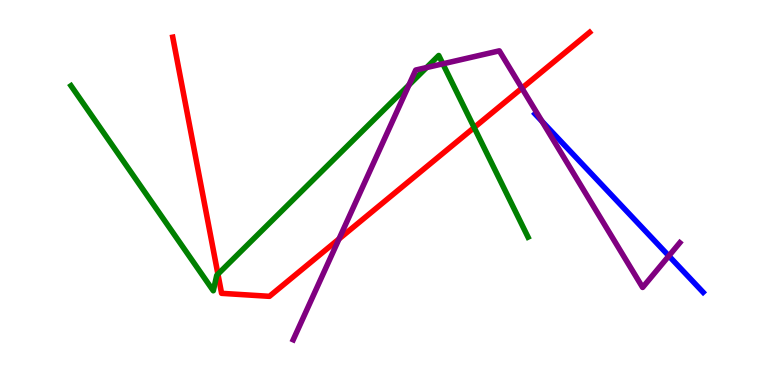[{'lines': ['blue', 'red'], 'intersections': []}, {'lines': ['green', 'red'], 'intersections': [{'x': 2.81, 'y': 2.88}, {'x': 6.12, 'y': 6.69}]}, {'lines': ['purple', 'red'], 'intersections': [{'x': 4.37, 'y': 3.79}, {'x': 6.73, 'y': 7.71}]}, {'lines': ['blue', 'green'], 'intersections': []}, {'lines': ['blue', 'purple'], 'intersections': [{'x': 6.99, 'y': 6.85}, {'x': 8.63, 'y': 3.35}]}, {'lines': ['green', 'purple'], 'intersections': [{'x': 5.28, 'y': 7.79}, {'x': 5.5, 'y': 8.25}, {'x': 5.71, 'y': 8.34}]}]